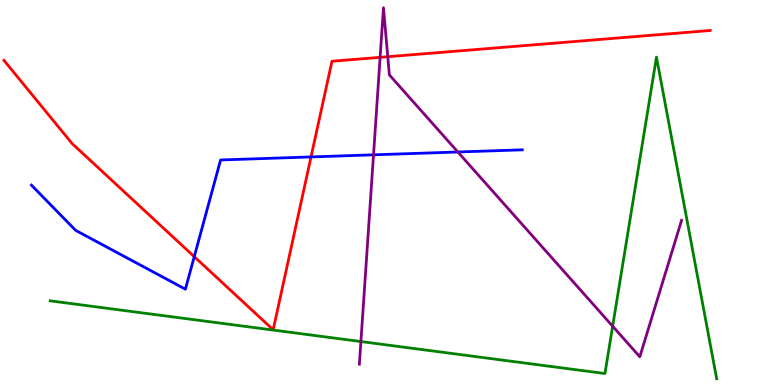[{'lines': ['blue', 'red'], 'intersections': [{'x': 2.51, 'y': 3.33}, {'x': 4.01, 'y': 5.92}]}, {'lines': ['green', 'red'], 'intersections': []}, {'lines': ['purple', 'red'], 'intersections': [{'x': 4.9, 'y': 8.51}, {'x': 5.0, 'y': 8.53}]}, {'lines': ['blue', 'green'], 'intersections': []}, {'lines': ['blue', 'purple'], 'intersections': [{'x': 4.82, 'y': 5.98}, {'x': 5.91, 'y': 6.05}]}, {'lines': ['green', 'purple'], 'intersections': [{'x': 4.66, 'y': 1.13}, {'x': 7.91, 'y': 1.53}]}]